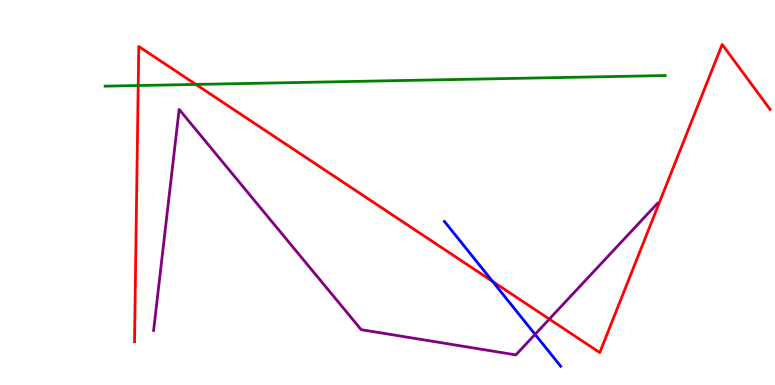[{'lines': ['blue', 'red'], 'intersections': [{'x': 6.36, 'y': 2.69}]}, {'lines': ['green', 'red'], 'intersections': [{'x': 1.78, 'y': 7.78}, {'x': 2.53, 'y': 7.81}]}, {'lines': ['purple', 'red'], 'intersections': [{'x': 7.09, 'y': 1.71}]}, {'lines': ['blue', 'green'], 'intersections': []}, {'lines': ['blue', 'purple'], 'intersections': [{'x': 6.9, 'y': 1.32}]}, {'lines': ['green', 'purple'], 'intersections': []}]